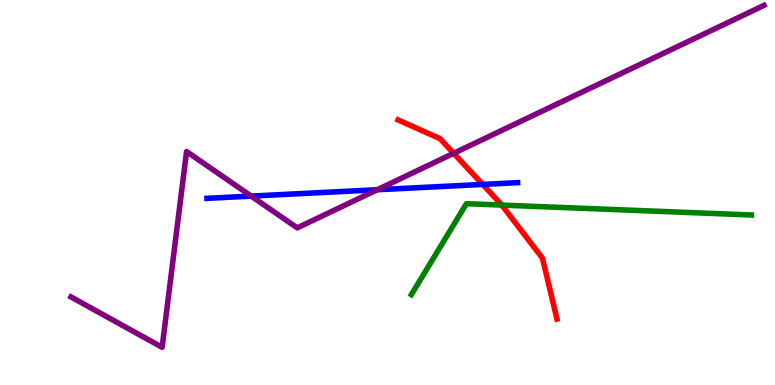[{'lines': ['blue', 'red'], 'intersections': [{'x': 6.23, 'y': 5.21}]}, {'lines': ['green', 'red'], 'intersections': [{'x': 6.48, 'y': 4.67}]}, {'lines': ['purple', 'red'], 'intersections': [{'x': 5.85, 'y': 6.02}]}, {'lines': ['blue', 'green'], 'intersections': []}, {'lines': ['blue', 'purple'], 'intersections': [{'x': 3.24, 'y': 4.91}, {'x': 4.87, 'y': 5.07}]}, {'lines': ['green', 'purple'], 'intersections': []}]